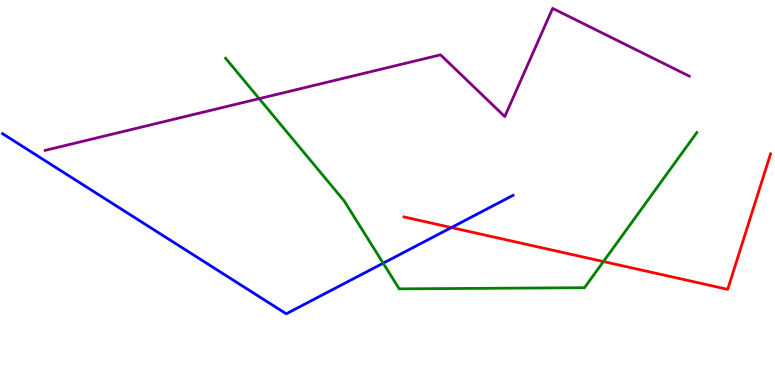[{'lines': ['blue', 'red'], 'intersections': [{'x': 5.82, 'y': 4.09}]}, {'lines': ['green', 'red'], 'intersections': [{'x': 7.79, 'y': 3.21}]}, {'lines': ['purple', 'red'], 'intersections': []}, {'lines': ['blue', 'green'], 'intersections': [{'x': 4.94, 'y': 3.16}]}, {'lines': ['blue', 'purple'], 'intersections': []}, {'lines': ['green', 'purple'], 'intersections': [{'x': 3.34, 'y': 7.44}]}]